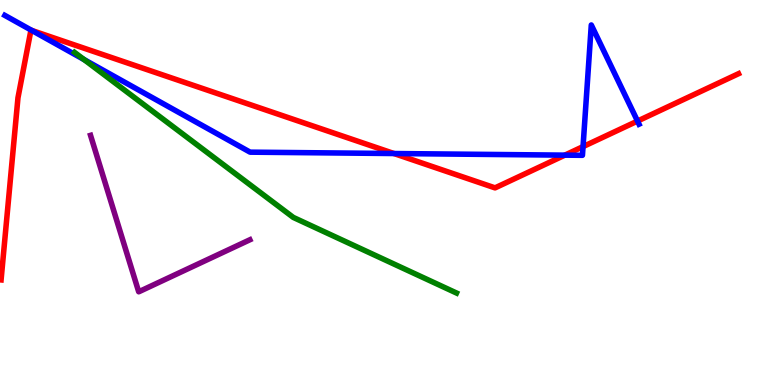[{'lines': ['blue', 'red'], 'intersections': [{'x': 0.411, 'y': 9.21}, {'x': 5.08, 'y': 6.01}, {'x': 7.29, 'y': 5.97}, {'x': 7.52, 'y': 6.19}, {'x': 8.23, 'y': 6.86}]}, {'lines': ['green', 'red'], 'intersections': []}, {'lines': ['purple', 'red'], 'intersections': []}, {'lines': ['blue', 'green'], 'intersections': [{'x': 1.08, 'y': 8.45}]}, {'lines': ['blue', 'purple'], 'intersections': []}, {'lines': ['green', 'purple'], 'intersections': []}]